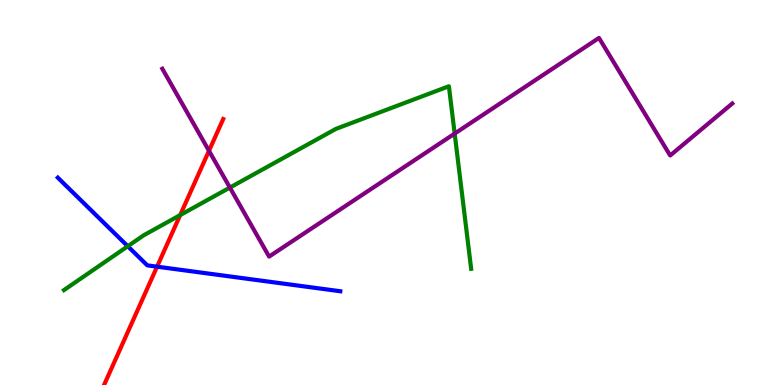[{'lines': ['blue', 'red'], 'intersections': [{'x': 2.03, 'y': 3.07}]}, {'lines': ['green', 'red'], 'intersections': [{'x': 2.32, 'y': 4.41}]}, {'lines': ['purple', 'red'], 'intersections': [{'x': 2.7, 'y': 6.08}]}, {'lines': ['blue', 'green'], 'intersections': [{'x': 1.65, 'y': 3.6}]}, {'lines': ['blue', 'purple'], 'intersections': []}, {'lines': ['green', 'purple'], 'intersections': [{'x': 2.97, 'y': 5.13}, {'x': 5.87, 'y': 6.53}]}]